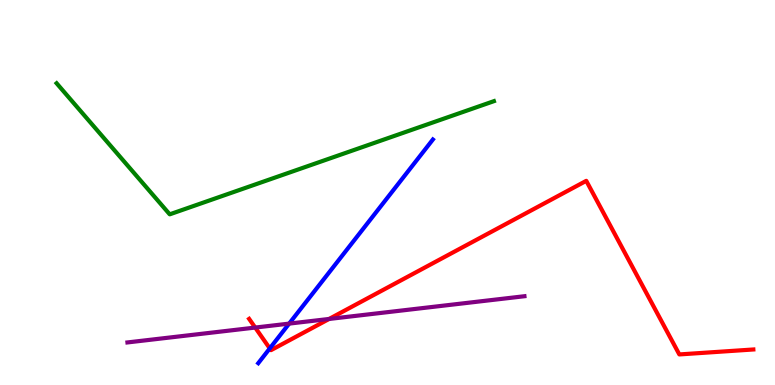[{'lines': ['blue', 'red'], 'intersections': [{'x': 3.48, 'y': 0.95}]}, {'lines': ['green', 'red'], 'intersections': []}, {'lines': ['purple', 'red'], 'intersections': [{'x': 3.29, 'y': 1.49}, {'x': 4.25, 'y': 1.72}]}, {'lines': ['blue', 'green'], 'intersections': []}, {'lines': ['blue', 'purple'], 'intersections': [{'x': 3.73, 'y': 1.59}]}, {'lines': ['green', 'purple'], 'intersections': []}]